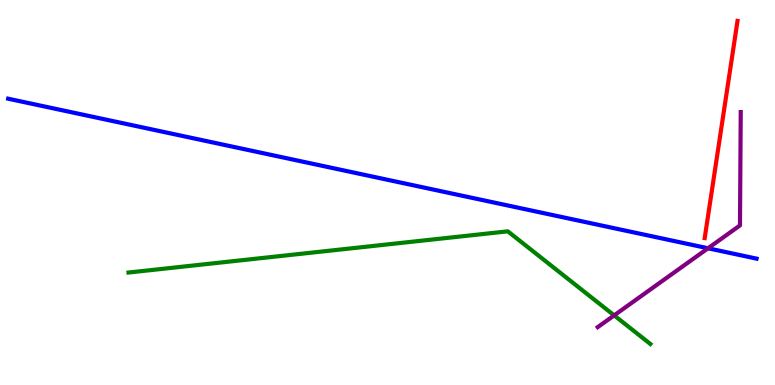[{'lines': ['blue', 'red'], 'intersections': []}, {'lines': ['green', 'red'], 'intersections': []}, {'lines': ['purple', 'red'], 'intersections': []}, {'lines': ['blue', 'green'], 'intersections': []}, {'lines': ['blue', 'purple'], 'intersections': [{'x': 9.14, 'y': 3.55}]}, {'lines': ['green', 'purple'], 'intersections': [{'x': 7.92, 'y': 1.81}]}]